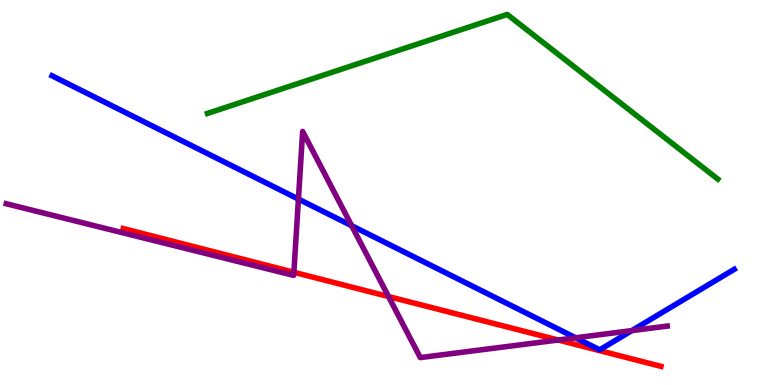[{'lines': ['blue', 'red'], 'intersections': []}, {'lines': ['green', 'red'], 'intersections': []}, {'lines': ['purple', 'red'], 'intersections': [{'x': 3.79, 'y': 2.93}, {'x': 5.01, 'y': 2.3}, {'x': 7.2, 'y': 1.17}]}, {'lines': ['blue', 'green'], 'intersections': []}, {'lines': ['blue', 'purple'], 'intersections': [{'x': 3.85, 'y': 4.83}, {'x': 4.54, 'y': 4.14}, {'x': 7.43, 'y': 1.23}, {'x': 8.15, 'y': 1.41}]}, {'lines': ['green', 'purple'], 'intersections': []}]